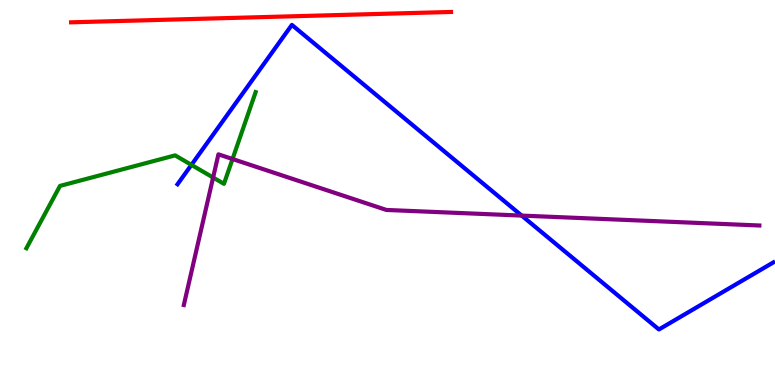[{'lines': ['blue', 'red'], 'intersections': []}, {'lines': ['green', 'red'], 'intersections': []}, {'lines': ['purple', 'red'], 'intersections': []}, {'lines': ['blue', 'green'], 'intersections': [{'x': 2.47, 'y': 5.72}]}, {'lines': ['blue', 'purple'], 'intersections': [{'x': 6.73, 'y': 4.4}]}, {'lines': ['green', 'purple'], 'intersections': [{'x': 2.75, 'y': 5.39}, {'x': 3.0, 'y': 5.87}]}]